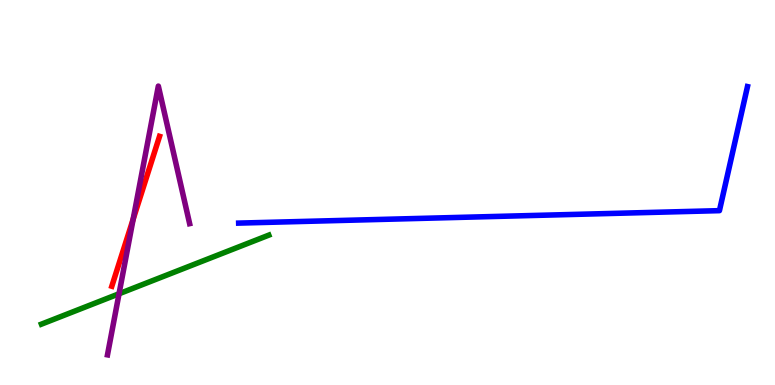[{'lines': ['blue', 'red'], 'intersections': []}, {'lines': ['green', 'red'], 'intersections': []}, {'lines': ['purple', 'red'], 'intersections': [{'x': 1.72, 'y': 4.3}]}, {'lines': ['blue', 'green'], 'intersections': []}, {'lines': ['blue', 'purple'], 'intersections': []}, {'lines': ['green', 'purple'], 'intersections': [{'x': 1.54, 'y': 2.37}]}]